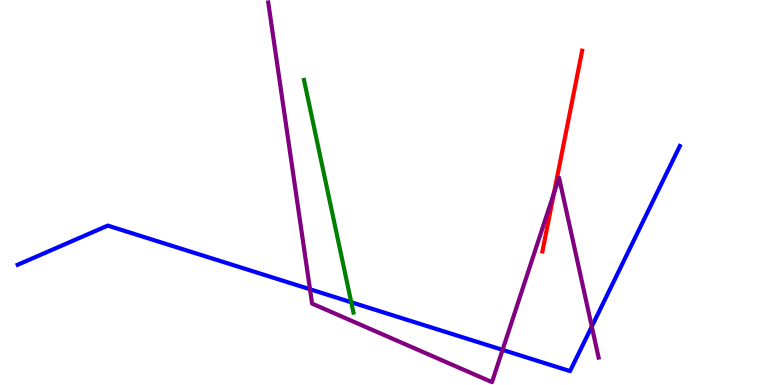[{'lines': ['blue', 'red'], 'intersections': []}, {'lines': ['green', 'red'], 'intersections': []}, {'lines': ['purple', 'red'], 'intersections': [{'x': 7.15, 'y': 4.98}]}, {'lines': ['blue', 'green'], 'intersections': [{'x': 4.53, 'y': 2.15}]}, {'lines': ['blue', 'purple'], 'intersections': [{'x': 4.0, 'y': 2.49}, {'x': 6.48, 'y': 0.913}, {'x': 7.64, 'y': 1.52}]}, {'lines': ['green', 'purple'], 'intersections': []}]